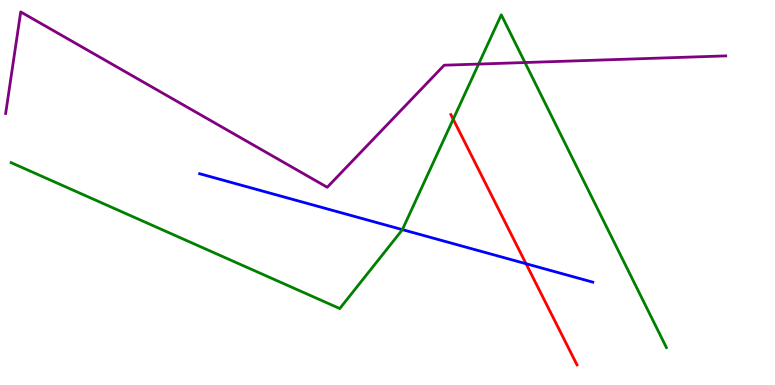[{'lines': ['blue', 'red'], 'intersections': [{'x': 6.79, 'y': 3.15}]}, {'lines': ['green', 'red'], 'intersections': [{'x': 5.85, 'y': 6.9}]}, {'lines': ['purple', 'red'], 'intersections': []}, {'lines': ['blue', 'green'], 'intersections': [{'x': 5.19, 'y': 4.04}]}, {'lines': ['blue', 'purple'], 'intersections': []}, {'lines': ['green', 'purple'], 'intersections': [{'x': 6.18, 'y': 8.34}, {'x': 6.77, 'y': 8.38}]}]